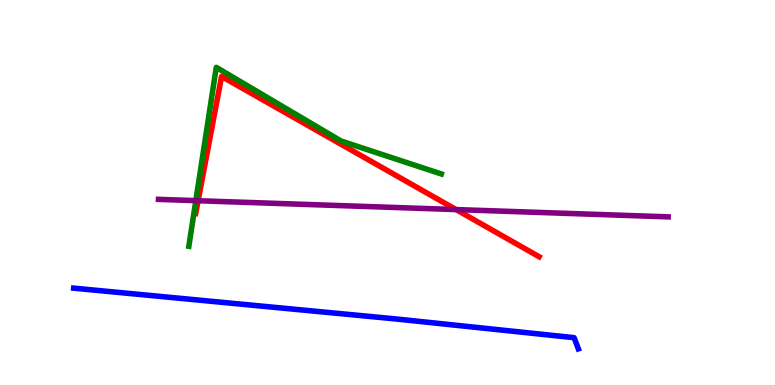[{'lines': ['blue', 'red'], 'intersections': []}, {'lines': ['green', 'red'], 'intersections': []}, {'lines': ['purple', 'red'], 'intersections': [{'x': 2.56, 'y': 4.79}, {'x': 5.88, 'y': 4.56}]}, {'lines': ['blue', 'green'], 'intersections': []}, {'lines': ['blue', 'purple'], 'intersections': []}, {'lines': ['green', 'purple'], 'intersections': [{'x': 2.53, 'y': 4.79}]}]